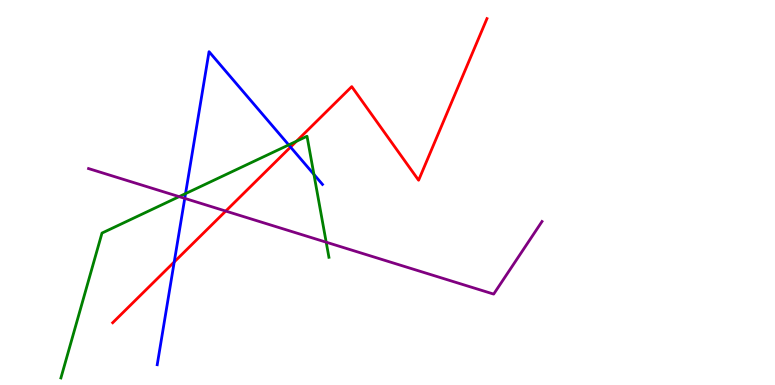[{'lines': ['blue', 'red'], 'intersections': [{'x': 2.25, 'y': 3.2}, {'x': 3.75, 'y': 6.18}]}, {'lines': ['green', 'red'], 'intersections': [{'x': 3.82, 'y': 6.33}]}, {'lines': ['purple', 'red'], 'intersections': [{'x': 2.91, 'y': 4.52}]}, {'lines': ['blue', 'green'], 'intersections': [{'x': 2.39, 'y': 4.97}, {'x': 3.73, 'y': 6.24}, {'x': 4.05, 'y': 5.47}]}, {'lines': ['blue', 'purple'], 'intersections': [{'x': 2.38, 'y': 4.85}]}, {'lines': ['green', 'purple'], 'intersections': [{'x': 2.31, 'y': 4.89}, {'x': 4.21, 'y': 3.71}]}]